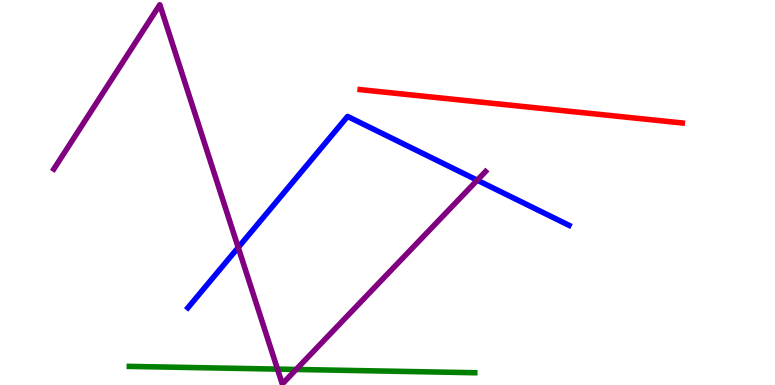[{'lines': ['blue', 'red'], 'intersections': []}, {'lines': ['green', 'red'], 'intersections': []}, {'lines': ['purple', 'red'], 'intersections': []}, {'lines': ['blue', 'green'], 'intersections': []}, {'lines': ['blue', 'purple'], 'intersections': [{'x': 3.07, 'y': 3.57}, {'x': 6.16, 'y': 5.32}]}, {'lines': ['green', 'purple'], 'intersections': [{'x': 3.58, 'y': 0.413}, {'x': 3.82, 'y': 0.404}]}]